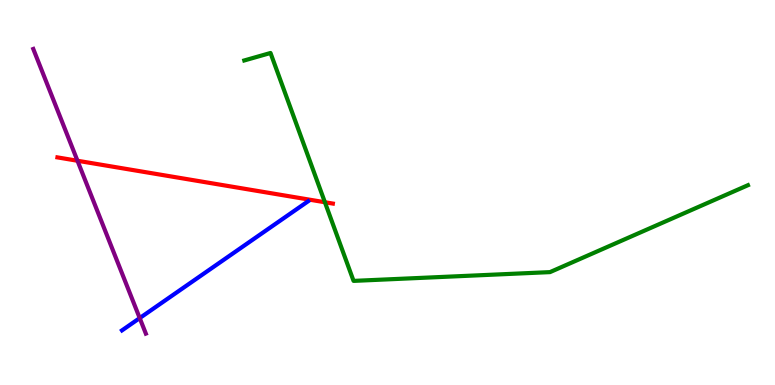[{'lines': ['blue', 'red'], 'intersections': []}, {'lines': ['green', 'red'], 'intersections': [{'x': 4.19, 'y': 4.75}]}, {'lines': ['purple', 'red'], 'intersections': [{'x': 1.0, 'y': 5.82}]}, {'lines': ['blue', 'green'], 'intersections': []}, {'lines': ['blue', 'purple'], 'intersections': [{'x': 1.8, 'y': 1.74}]}, {'lines': ['green', 'purple'], 'intersections': []}]